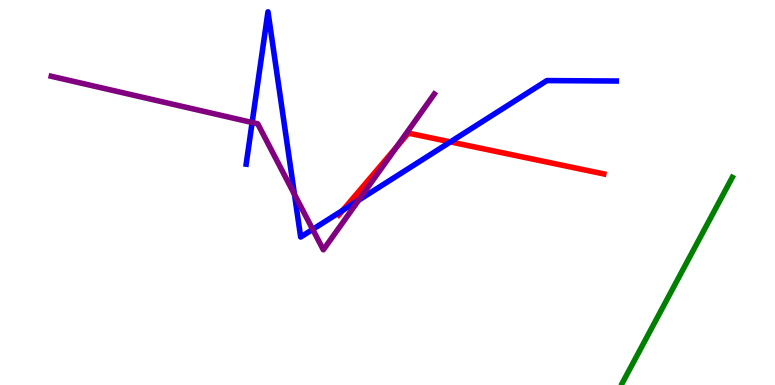[{'lines': ['blue', 'red'], 'intersections': [{'x': 4.42, 'y': 4.54}, {'x': 5.81, 'y': 6.31}]}, {'lines': ['green', 'red'], 'intersections': []}, {'lines': ['purple', 'red'], 'intersections': [{'x': 5.12, 'y': 6.18}]}, {'lines': ['blue', 'green'], 'intersections': []}, {'lines': ['blue', 'purple'], 'intersections': [{'x': 3.25, 'y': 6.82}, {'x': 3.8, 'y': 4.95}, {'x': 4.03, 'y': 4.04}, {'x': 4.63, 'y': 4.8}]}, {'lines': ['green', 'purple'], 'intersections': []}]